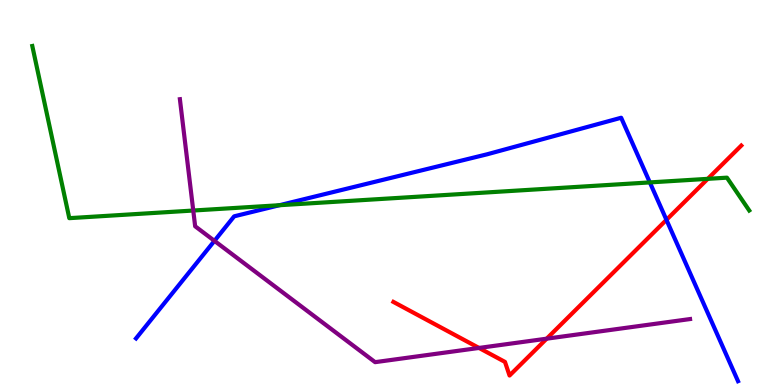[{'lines': ['blue', 'red'], 'intersections': [{'x': 8.6, 'y': 4.29}]}, {'lines': ['green', 'red'], 'intersections': [{'x': 9.13, 'y': 5.35}]}, {'lines': ['purple', 'red'], 'intersections': [{'x': 6.18, 'y': 0.963}, {'x': 7.05, 'y': 1.2}]}, {'lines': ['blue', 'green'], 'intersections': [{'x': 3.61, 'y': 4.67}, {'x': 8.39, 'y': 5.26}]}, {'lines': ['blue', 'purple'], 'intersections': [{'x': 2.77, 'y': 3.74}]}, {'lines': ['green', 'purple'], 'intersections': [{'x': 2.49, 'y': 4.53}]}]